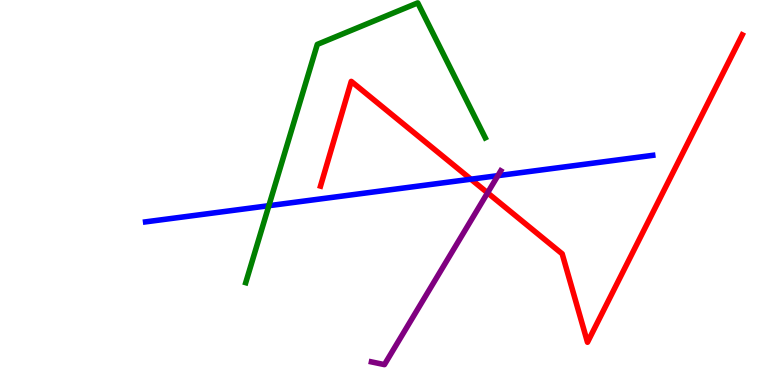[{'lines': ['blue', 'red'], 'intersections': [{'x': 6.08, 'y': 5.35}]}, {'lines': ['green', 'red'], 'intersections': []}, {'lines': ['purple', 'red'], 'intersections': [{'x': 6.29, 'y': 4.99}]}, {'lines': ['blue', 'green'], 'intersections': [{'x': 3.47, 'y': 4.66}]}, {'lines': ['blue', 'purple'], 'intersections': [{'x': 6.42, 'y': 5.44}]}, {'lines': ['green', 'purple'], 'intersections': []}]